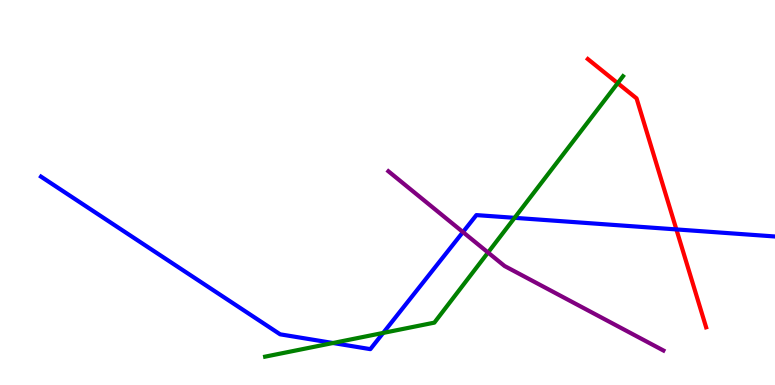[{'lines': ['blue', 'red'], 'intersections': [{'x': 8.73, 'y': 4.04}]}, {'lines': ['green', 'red'], 'intersections': [{'x': 7.97, 'y': 7.84}]}, {'lines': ['purple', 'red'], 'intersections': []}, {'lines': ['blue', 'green'], 'intersections': [{'x': 4.3, 'y': 1.09}, {'x': 4.94, 'y': 1.35}, {'x': 6.64, 'y': 4.34}]}, {'lines': ['blue', 'purple'], 'intersections': [{'x': 5.97, 'y': 3.97}]}, {'lines': ['green', 'purple'], 'intersections': [{'x': 6.3, 'y': 3.44}]}]